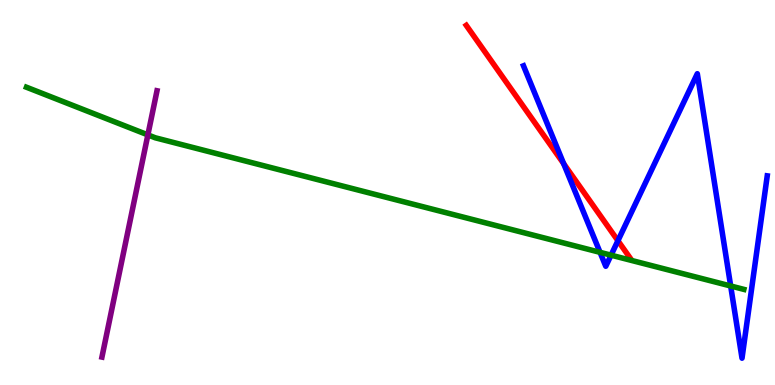[{'lines': ['blue', 'red'], 'intersections': [{'x': 7.27, 'y': 5.75}, {'x': 7.97, 'y': 3.75}]}, {'lines': ['green', 'red'], 'intersections': []}, {'lines': ['purple', 'red'], 'intersections': []}, {'lines': ['blue', 'green'], 'intersections': [{'x': 7.74, 'y': 3.45}, {'x': 7.88, 'y': 3.37}, {'x': 9.43, 'y': 2.57}]}, {'lines': ['blue', 'purple'], 'intersections': []}, {'lines': ['green', 'purple'], 'intersections': [{'x': 1.91, 'y': 6.5}]}]